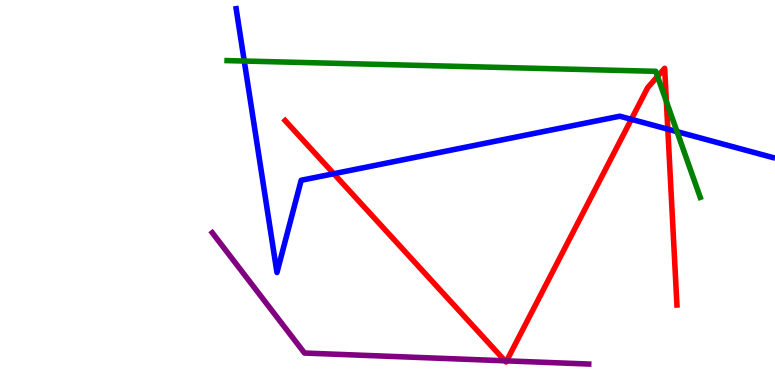[{'lines': ['blue', 'red'], 'intersections': [{'x': 4.31, 'y': 5.49}, {'x': 8.15, 'y': 6.9}, {'x': 8.62, 'y': 6.65}]}, {'lines': ['green', 'red'], 'intersections': [{'x': 8.48, 'y': 8.02}, {'x': 8.6, 'y': 7.36}]}, {'lines': ['purple', 'red'], 'intersections': [{'x': 6.52, 'y': 0.629}, {'x': 6.54, 'y': 0.627}]}, {'lines': ['blue', 'green'], 'intersections': [{'x': 3.15, 'y': 8.41}, {'x': 8.74, 'y': 6.58}]}, {'lines': ['blue', 'purple'], 'intersections': []}, {'lines': ['green', 'purple'], 'intersections': []}]